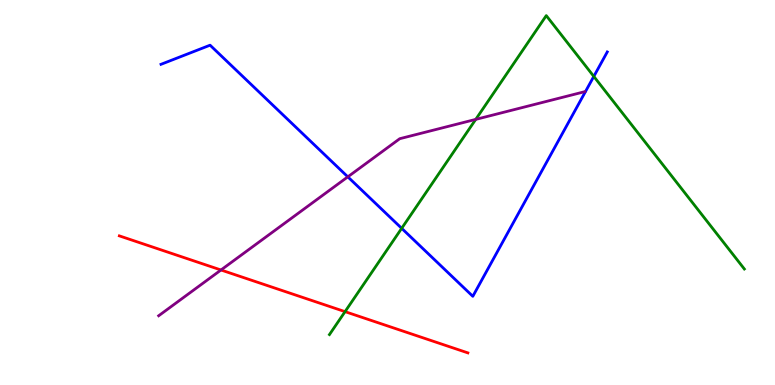[{'lines': ['blue', 'red'], 'intersections': []}, {'lines': ['green', 'red'], 'intersections': [{'x': 4.45, 'y': 1.91}]}, {'lines': ['purple', 'red'], 'intersections': [{'x': 2.85, 'y': 2.99}]}, {'lines': ['blue', 'green'], 'intersections': [{'x': 5.18, 'y': 4.07}, {'x': 7.66, 'y': 8.02}]}, {'lines': ['blue', 'purple'], 'intersections': [{'x': 4.49, 'y': 5.41}]}, {'lines': ['green', 'purple'], 'intersections': [{'x': 6.14, 'y': 6.9}]}]